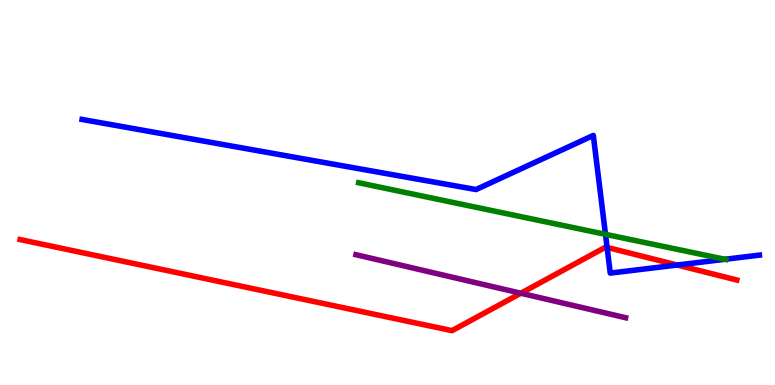[{'lines': ['blue', 'red'], 'intersections': [{'x': 7.83, 'y': 3.57}, {'x': 8.74, 'y': 3.12}]}, {'lines': ['green', 'red'], 'intersections': []}, {'lines': ['purple', 'red'], 'intersections': [{'x': 6.72, 'y': 2.38}]}, {'lines': ['blue', 'green'], 'intersections': [{'x': 7.81, 'y': 3.91}, {'x': 9.35, 'y': 3.27}]}, {'lines': ['blue', 'purple'], 'intersections': []}, {'lines': ['green', 'purple'], 'intersections': []}]